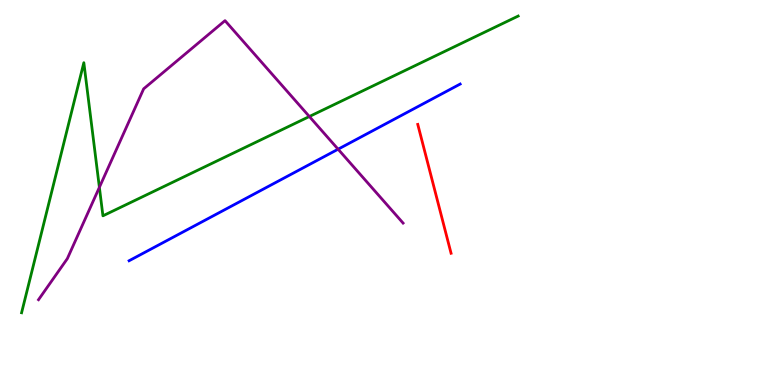[{'lines': ['blue', 'red'], 'intersections': []}, {'lines': ['green', 'red'], 'intersections': []}, {'lines': ['purple', 'red'], 'intersections': []}, {'lines': ['blue', 'green'], 'intersections': []}, {'lines': ['blue', 'purple'], 'intersections': [{'x': 4.36, 'y': 6.12}]}, {'lines': ['green', 'purple'], 'intersections': [{'x': 1.28, 'y': 5.13}, {'x': 3.99, 'y': 6.97}]}]